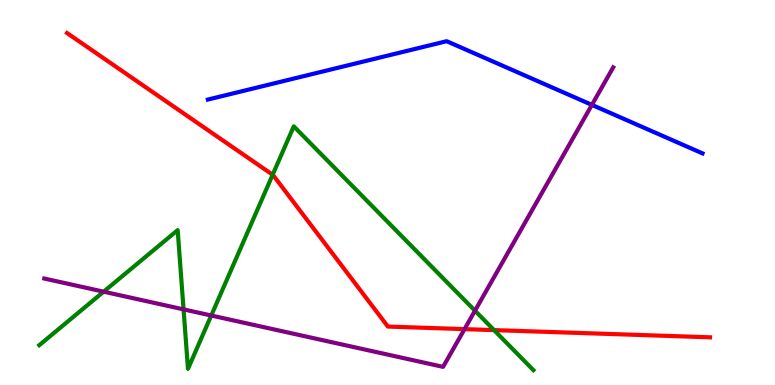[{'lines': ['blue', 'red'], 'intersections': []}, {'lines': ['green', 'red'], 'intersections': [{'x': 3.52, 'y': 5.46}, {'x': 6.37, 'y': 1.43}]}, {'lines': ['purple', 'red'], 'intersections': [{'x': 5.99, 'y': 1.45}]}, {'lines': ['blue', 'green'], 'intersections': []}, {'lines': ['blue', 'purple'], 'intersections': [{'x': 7.64, 'y': 7.28}]}, {'lines': ['green', 'purple'], 'intersections': [{'x': 1.34, 'y': 2.42}, {'x': 2.37, 'y': 1.96}, {'x': 2.73, 'y': 1.8}, {'x': 6.13, 'y': 1.93}]}]